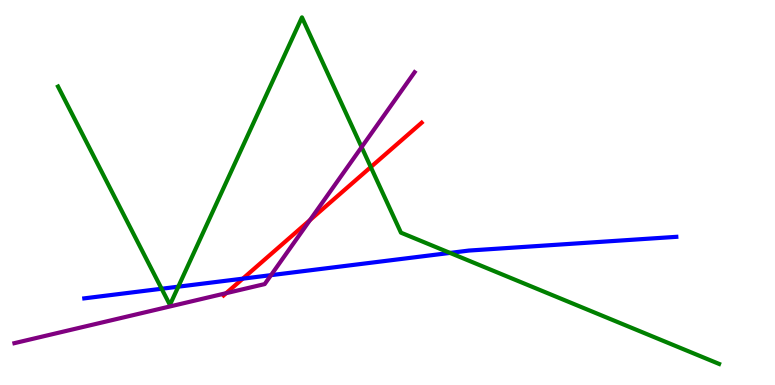[{'lines': ['blue', 'red'], 'intersections': [{'x': 3.13, 'y': 2.76}]}, {'lines': ['green', 'red'], 'intersections': [{'x': 4.78, 'y': 5.66}]}, {'lines': ['purple', 'red'], 'intersections': [{'x': 2.92, 'y': 2.38}, {'x': 4.0, 'y': 4.28}]}, {'lines': ['blue', 'green'], 'intersections': [{'x': 2.09, 'y': 2.5}, {'x': 2.3, 'y': 2.55}, {'x': 5.81, 'y': 3.43}]}, {'lines': ['blue', 'purple'], 'intersections': [{'x': 3.5, 'y': 2.85}]}, {'lines': ['green', 'purple'], 'intersections': [{'x': 4.67, 'y': 6.18}]}]